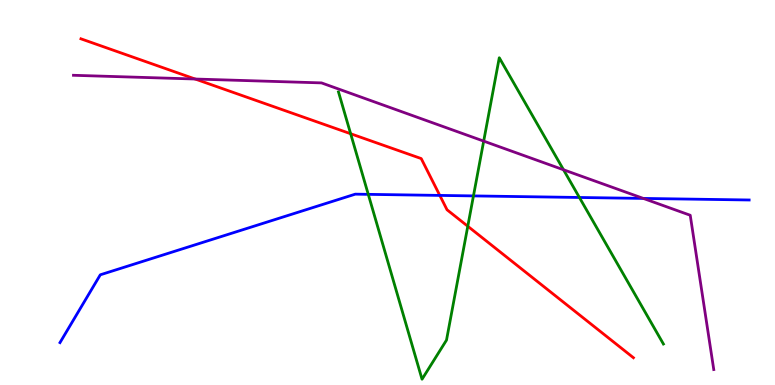[{'lines': ['blue', 'red'], 'intersections': [{'x': 5.67, 'y': 4.92}]}, {'lines': ['green', 'red'], 'intersections': [{'x': 4.52, 'y': 6.53}, {'x': 6.04, 'y': 4.12}]}, {'lines': ['purple', 'red'], 'intersections': [{'x': 2.52, 'y': 7.95}]}, {'lines': ['blue', 'green'], 'intersections': [{'x': 4.75, 'y': 4.95}, {'x': 6.11, 'y': 4.91}, {'x': 7.48, 'y': 4.87}]}, {'lines': ['blue', 'purple'], 'intersections': [{'x': 8.3, 'y': 4.85}]}, {'lines': ['green', 'purple'], 'intersections': [{'x': 6.24, 'y': 6.33}, {'x': 7.27, 'y': 5.59}]}]